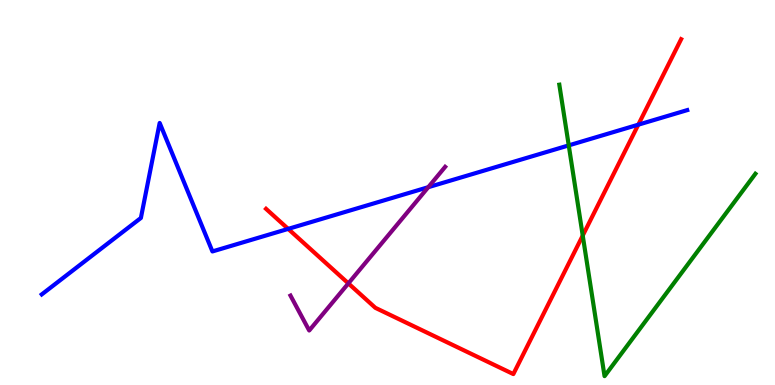[{'lines': ['blue', 'red'], 'intersections': [{'x': 3.72, 'y': 4.05}, {'x': 8.24, 'y': 6.76}]}, {'lines': ['green', 'red'], 'intersections': [{'x': 7.52, 'y': 3.88}]}, {'lines': ['purple', 'red'], 'intersections': [{'x': 4.5, 'y': 2.64}]}, {'lines': ['blue', 'green'], 'intersections': [{'x': 7.34, 'y': 6.22}]}, {'lines': ['blue', 'purple'], 'intersections': [{'x': 5.53, 'y': 5.14}]}, {'lines': ['green', 'purple'], 'intersections': []}]